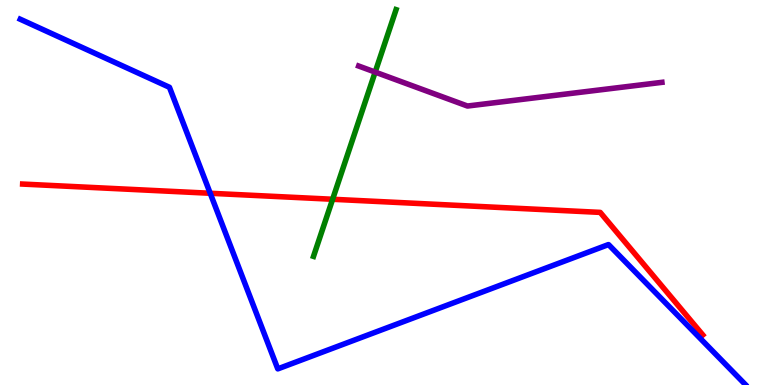[{'lines': ['blue', 'red'], 'intersections': [{'x': 2.71, 'y': 4.98}]}, {'lines': ['green', 'red'], 'intersections': [{'x': 4.29, 'y': 4.82}]}, {'lines': ['purple', 'red'], 'intersections': []}, {'lines': ['blue', 'green'], 'intersections': []}, {'lines': ['blue', 'purple'], 'intersections': []}, {'lines': ['green', 'purple'], 'intersections': [{'x': 4.84, 'y': 8.13}]}]